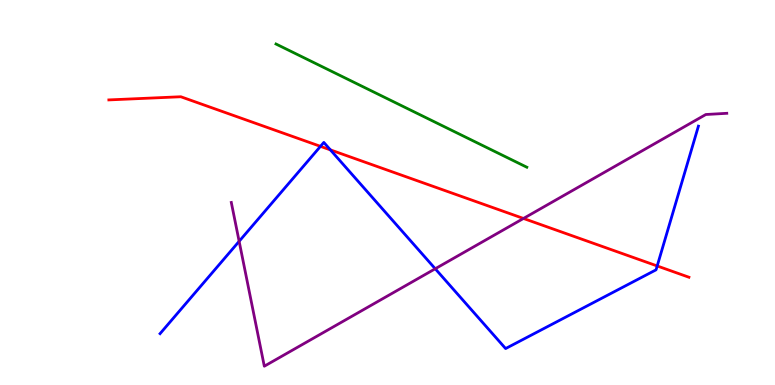[{'lines': ['blue', 'red'], 'intersections': [{'x': 4.14, 'y': 6.2}, {'x': 4.26, 'y': 6.11}, {'x': 8.48, 'y': 3.09}]}, {'lines': ['green', 'red'], 'intersections': []}, {'lines': ['purple', 'red'], 'intersections': [{'x': 6.75, 'y': 4.33}]}, {'lines': ['blue', 'green'], 'intersections': []}, {'lines': ['blue', 'purple'], 'intersections': [{'x': 3.09, 'y': 3.73}, {'x': 5.62, 'y': 3.02}]}, {'lines': ['green', 'purple'], 'intersections': []}]